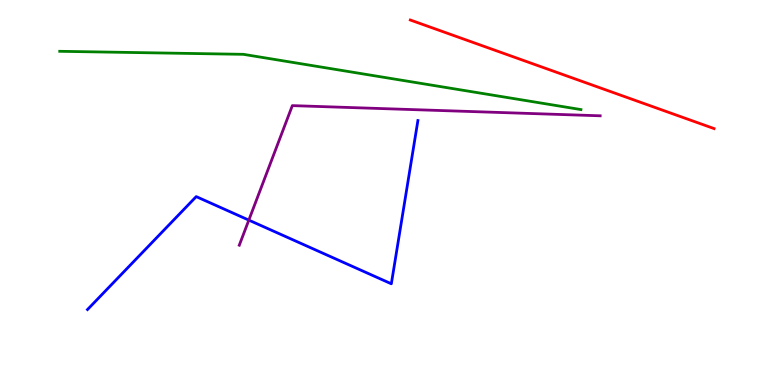[{'lines': ['blue', 'red'], 'intersections': []}, {'lines': ['green', 'red'], 'intersections': []}, {'lines': ['purple', 'red'], 'intersections': []}, {'lines': ['blue', 'green'], 'intersections': []}, {'lines': ['blue', 'purple'], 'intersections': [{'x': 3.21, 'y': 4.28}]}, {'lines': ['green', 'purple'], 'intersections': []}]